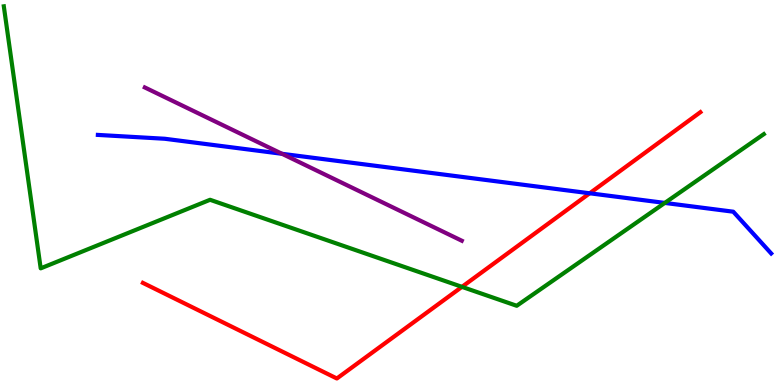[{'lines': ['blue', 'red'], 'intersections': [{'x': 7.61, 'y': 4.98}]}, {'lines': ['green', 'red'], 'intersections': [{'x': 5.96, 'y': 2.55}]}, {'lines': ['purple', 'red'], 'intersections': []}, {'lines': ['blue', 'green'], 'intersections': [{'x': 8.58, 'y': 4.73}]}, {'lines': ['blue', 'purple'], 'intersections': [{'x': 3.64, 'y': 6.01}]}, {'lines': ['green', 'purple'], 'intersections': []}]